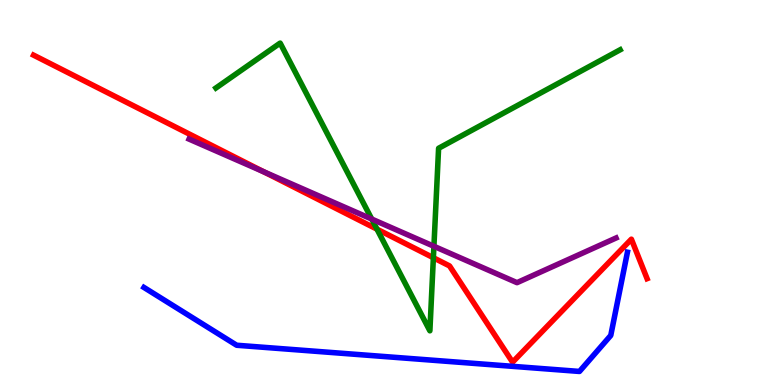[{'lines': ['blue', 'red'], 'intersections': []}, {'lines': ['green', 'red'], 'intersections': [{'x': 4.86, 'y': 4.05}, {'x': 5.59, 'y': 3.31}]}, {'lines': ['purple', 'red'], 'intersections': [{'x': 3.4, 'y': 5.54}]}, {'lines': ['blue', 'green'], 'intersections': []}, {'lines': ['blue', 'purple'], 'intersections': []}, {'lines': ['green', 'purple'], 'intersections': [{'x': 4.8, 'y': 4.31}, {'x': 5.6, 'y': 3.6}]}]